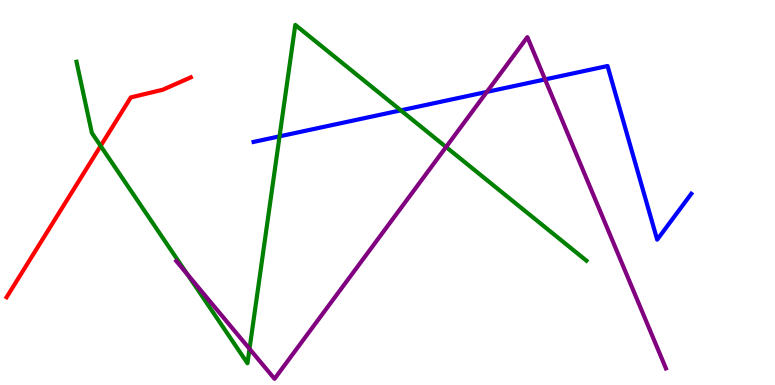[{'lines': ['blue', 'red'], 'intersections': []}, {'lines': ['green', 'red'], 'intersections': [{'x': 1.3, 'y': 6.21}]}, {'lines': ['purple', 'red'], 'intersections': []}, {'lines': ['blue', 'green'], 'intersections': [{'x': 3.61, 'y': 6.46}, {'x': 5.17, 'y': 7.13}]}, {'lines': ['blue', 'purple'], 'intersections': [{'x': 6.28, 'y': 7.61}, {'x': 7.03, 'y': 7.94}]}, {'lines': ['green', 'purple'], 'intersections': [{'x': 2.42, 'y': 2.88}, {'x': 3.22, 'y': 0.94}, {'x': 5.76, 'y': 6.18}]}]